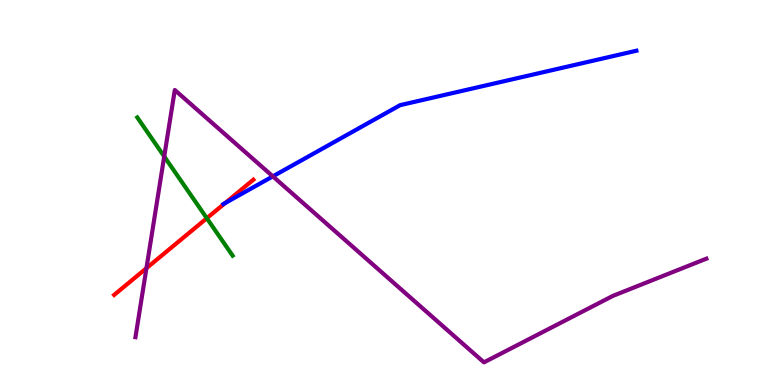[{'lines': ['blue', 'red'], 'intersections': [{'x': 2.91, 'y': 4.73}]}, {'lines': ['green', 'red'], 'intersections': [{'x': 2.67, 'y': 4.33}]}, {'lines': ['purple', 'red'], 'intersections': [{'x': 1.89, 'y': 3.03}]}, {'lines': ['blue', 'green'], 'intersections': []}, {'lines': ['blue', 'purple'], 'intersections': [{'x': 3.52, 'y': 5.42}]}, {'lines': ['green', 'purple'], 'intersections': [{'x': 2.12, 'y': 5.94}]}]